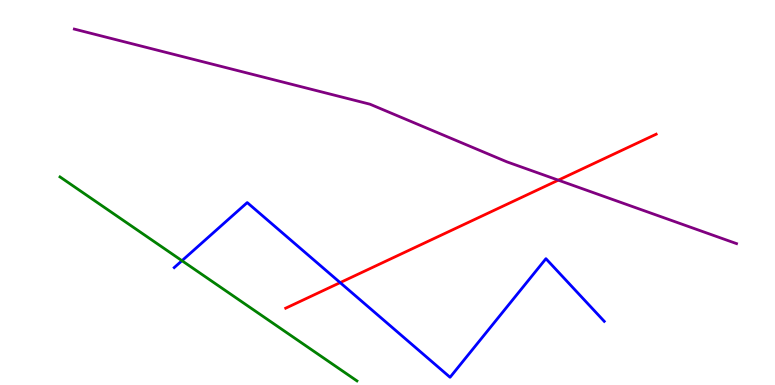[{'lines': ['blue', 'red'], 'intersections': [{'x': 4.39, 'y': 2.66}]}, {'lines': ['green', 'red'], 'intersections': []}, {'lines': ['purple', 'red'], 'intersections': [{'x': 7.2, 'y': 5.32}]}, {'lines': ['blue', 'green'], 'intersections': [{'x': 2.35, 'y': 3.23}]}, {'lines': ['blue', 'purple'], 'intersections': []}, {'lines': ['green', 'purple'], 'intersections': []}]